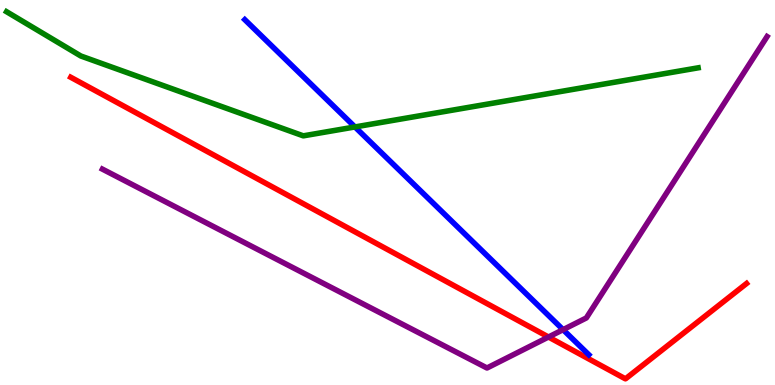[{'lines': ['blue', 'red'], 'intersections': []}, {'lines': ['green', 'red'], 'intersections': []}, {'lines': ['purple', 'red'], 'intersections': [{'x': 7.08, 'y': 1.25}]}, {'lines': ['blue', 'green'], 'intersections': [{'x': 4.58, 'y': 6.7}]}, {'lines': ['blue', 'purple'], 'intersections': [{'x': 7.27, 'y': 1.44}]}, {'lines': ['green', 'purple'], 'intersections': []}]